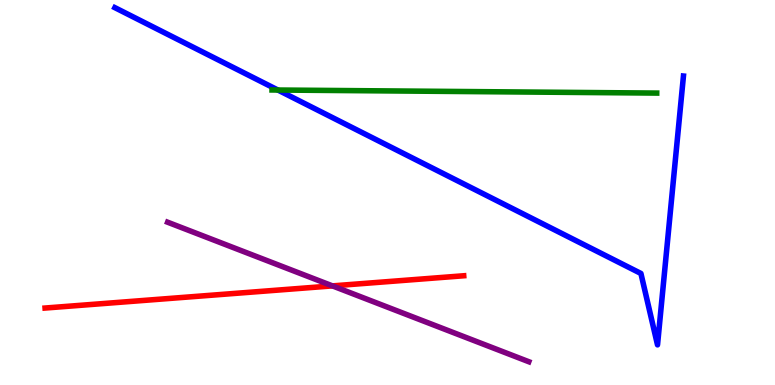[{'lines': ['blue', 'red'], 'intersections': []}, {'lines': ['green', 'red'], 'intersections': []}, {'lines': ['purple', 'red'], 'intersections': [{'x': 4.29, 'y': 2.57}]}, {'lines': ['blue', 'green'], 'intersections': [{'x': 3.59, 'y': 7.66}]}, {'lines': ['blue', 'purple'], 'intersections': []}, {'lines': ['green', 'purple'], 'intersections': []}]